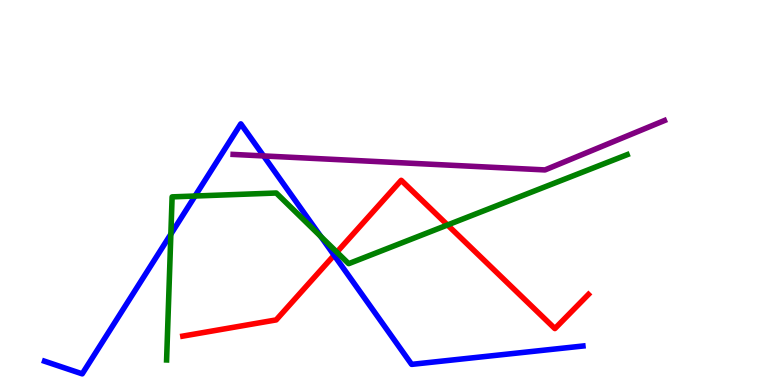[{'lines': ['blue', 'red'], 'intersections': [{'x': 4.31, 'y': 3.37}]}, {'lines': ['green', 'red'], 'intersections': [{'x': 4.35, 'y': 3.45}, {'x': 5.77, 'y': 4.16}]}, {'lines': ['purple', 'red'], 'intersections': []}, {'lines': ['blue', 'green'], 'intersections': [{'x': 2.2, 'y': 3.92}, {'x': 2.52, 'y': 4.91}, {'x': 4.14, 'y': 3.86}]}, {'lines': ['blue', 'purple'], 'intersections': [{'x': 3.4, 'y': 5.95}]}, {'lines': ['green', 'purple'], 'intersections': []}]